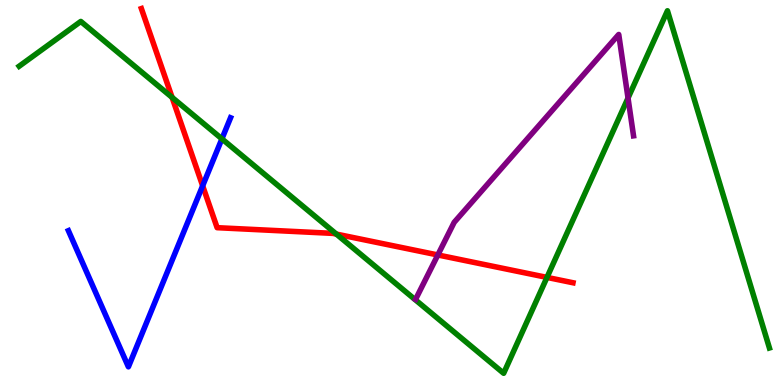[{'lines': ['blue', 'red'], 'intersections': [{'x': 2.61, 'y': 5.17}]}, {'lines': ['green', 'red'], 'intersections': [{'x': 2.22, 'y': 7.47}, {'x': 4.34, 'y': 3.92}, {'x': 7.06, 'y': 2.79}]}, {'lines': ['purple', 'red'], 'intersections': [{'x': 5.65, 'y': 3.38}]}, {'lines': ['blue', 'green'], 'intersections': [{'x': 2.86, 'y': 6.39}]}, {'lines': ['blue', 'purple'], 'intersections': []}, {'lines': ['green', 'purple'], 'intersections': [{'x': 8.1, 'y': 7.45}]}]